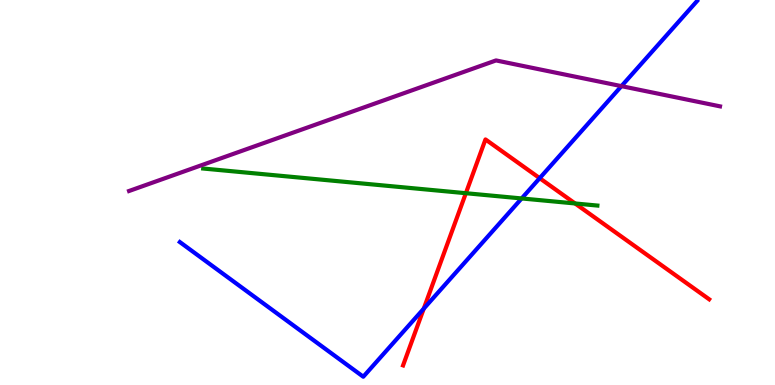[{'lines': ['blue', 'red'], 'intersections': [{'x': 5.47, 'y': 1.98}, {'x': 6.96, 'y': 5.37}]}, {'lines': ['green', 'red'], 'intersections': [{'x': 6.01, 'y': 4.98}, {'x': 7.42, 'y': 4.72}]}, {'lines': ['purple', 'red'], 'intersections': []}, {'lines': ['blue', 'green'], 'intersections': [{'x': 6.73, 'y': 4.85}]}, {'lines': ['blue', 'purple'], 'intersections': [{'x': 8.02, 'y': 7.76}]}, {'lines': ['green', 'purple'], 'intersections': []}]